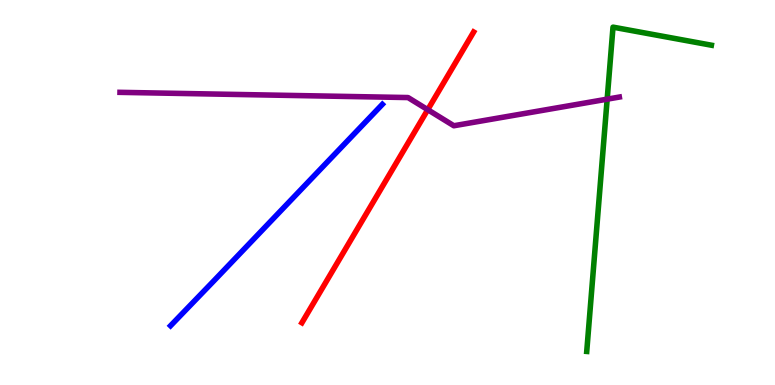[{'lines': ['blue', 'red'], 'intersections': []}, {'lines': ['green', 'red'], 'intersections': []}, {'lines': ['purple', 'red'], 'intersections': [{'x': 5.52, 'y': 7.15}]}, {'lines': ['blue', 'green'], 'intersections': []}, {'lines': ['blue', 'purple'], 'intersections': []}, {'lines': ['green', 'purple'], 'intersections': [{'x': 7.83, 'y': 7.42}]}]